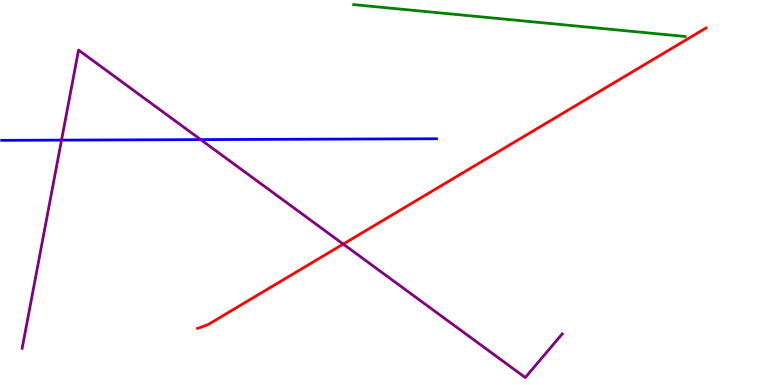[{'lines': ['blue', 'red'], 'intersections': []}, {'lines': ['green', 'red'], 'intersections': []}, {'lines': ['purple', 'red'], 'intersections': [{'x': 4.43, 'y': 3.66}]}, {'lines': ['blue', 'green'], 'intersections': []}, {'lines': ['blue', 'purple'], 'intersections': [{'x': 0.794, 'y': 6.36}, {'x': 2.59, 'y': 6.37}]}, {'lines': ['green', 'purple'], 'intersections': []}]